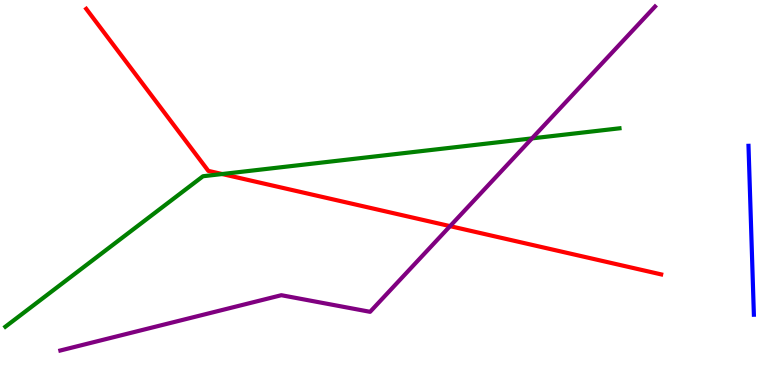[{'lines': ['blue', 'red'], 'intersections': []}, {'lines': ['green', 'red'], 'intersections': [{'x': 2.87, 'y': 5.48}]}, {'lines': ['purple', 'red'], 'intersections': [{'x': 5.81, 'y': 4.13}]}, {'lines': ['blue', 'green'], 'intersections': []}, {'lines': ['blue', 'purple'], 'intersections': []}, {'lines': ['green', 'purple'], 'intersections': [{'x': 6.86, 'y': 6.41}]}]